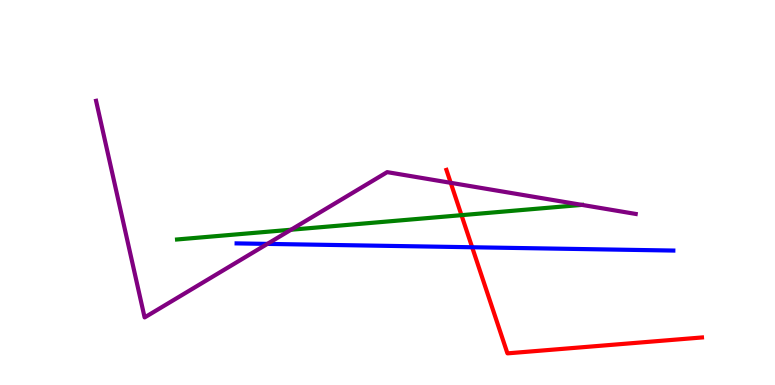[{'lines': ['blue', 'red'], 'intersections': [{'x': 6.09, 'y': 3.58}]}, {'lines': ['green', 'red'], 'intersections': [{'x': 5.95, 'y': 4.41}]}, {'lines': ['purple', 'red'], 'intersections': [{'x': 5.82, 'y': 5.25}]}, {'lines': ['blue', 'green'], 'intersections': []}, {'lines': ['blue', 'purple'], 'intersections': [{'x': 3.45, 'y': 3.67}]}, {'lines': ['green', 'purple'], 'intersections': [{'x': 3.76, 'y': 4.03}, {'x': 7.51, 'y': 4.68}]}]